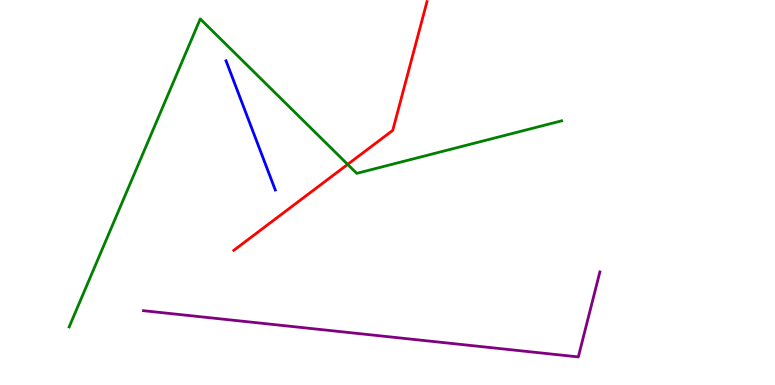[{'lines': ['blue', 'red'], 'intersections': []}, {'lines': ['green', 'red'], 'intersections': [{'x': 4.49, 'y': 5.73}]}, {'lines': ['purple', 'red'], 'intersections': []}, {'lines': ['blue', 'green'], 'intersections': []}, {'lines': ['blue', 'purple'], 'intersections': []}, {'lines': ['green', 'purple'], 'intersections': []}]